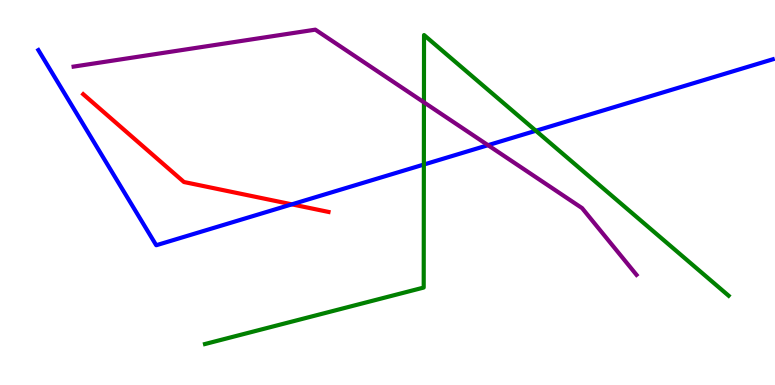[{'lines': ['blue', 'red'], 'intersections': [{'x': 3.77, 'y': 4.69}]}, {'lines': ['green', 'red'], 'intersections': []}, {'lines': ['purple', 'red'], 'intersections': []}, {'lines': ['blue', 'green'], 'intersections': [{'x': 5.47, 'y': 5.73}, {'x': 6.91, 'y': 6.6}]}, {'lines': ['blue', 'purple'], 'intersections': [{'x': 6.3, 'y': 6.23}]}, {'lines': ['green', 'purple'], 'intersections': [{'x': 5.47, 'y': 7.34}]}]